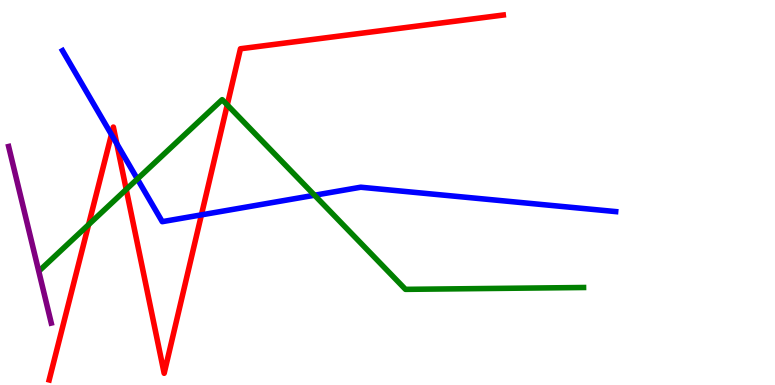[{'lines': ['blue', 'red'], 'intersections': [{'x': 1.44, 'y': 6.51}, {'x': 1.51, 'y': 6.27}, {'x': 2.6, 'y': 4.42}]}, {'lines': ['green', 'red'], 'intersections': [{'x': 1.14, 'y': 4.17}, {'x': 1.63, 'y': 5.08}, {'x': 2.93, 'y': 7.28}]}, {'lines': ['purple', 'red'], 'intersections': []}, {'lines': ['blue', 'green'], 'intersections': [{'x': 1.77, 'y': 5.35}, {'x': 4.06, 'y': 4.93}]}, {'lines': ['blue', 'purple'], 'intersections': []}, {'lines': ['green', 'purple'], 'intersections': []}]